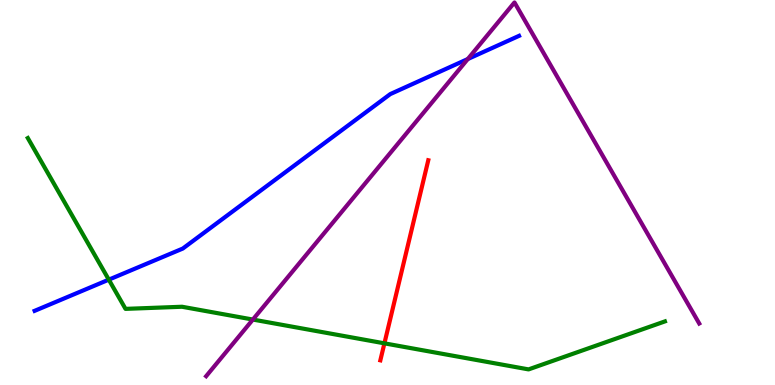[{'lines': ['blue', 'red'], 'intersections': []}, {'lines': ['green', 'red'], 'intersections': [{'x': 4.96, 'y': 1.08}]}, {'lines': ['purple', 'red'], 'intersections': []}, {'lines': ['blue', 'green'], 'intersections': [{'x': 1.4, 'y': 2.74}]}, {'lines': ['blue', 'purple'], 'intersections': [{'x': 6.04, 'y': 8.47}]}, {'lines': ['green', 'purple'], 'intersections': [{'x': 3.26, 'y': 1.7}]}]